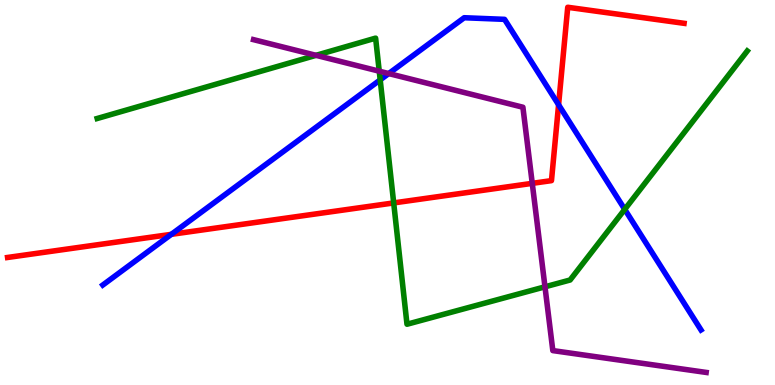[{'lines': ['blue', 'red'], 'intersections': [{'x': 2.21, 'y': 3.91}, {'x': 7.21, 'y': 7.28}]}, {'lines': ['green', 'red'], 'intersections': [{'x': 5.08, 'y': 4.73}]}, {'lines': ['purple', 'red'], 'intersections': [{'x': 6.87, 'y': 5.24}]}, {'lines': ['blue', 'green'], 'intersections': [{'x': 4.91, 'y': 7.93}, {'x': 8.06, 'y': 4.56}]}, {'lines': ['blue', 'purple'], 'intersections': [{'x': 5.02, 'y': 8.09}]}, {'lines': ['green', 'purple'], 'intersections': [{'x': 4.08, 'y': 8.56}, {'x': 4.89, 'y': 8.15}, {'x': 7.03, 'y': 2.55}]}]